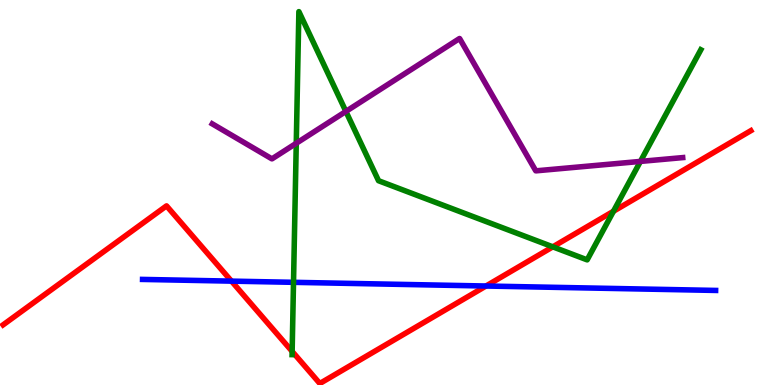[{'lines': ['blue', 'red'], 'intersections': [{'x': 2.99, 'y': 2.7}, {'x': 6.27, 'y': 2.57}]}, {'lines': ['green', 'red'], 'intersections': [{'x': 3.77, 'y': 0.873}, {'x': 7.13, 'y': 3.59}, {'x': 7.92, 'y': 4.51}]}, {'lines': ['purple', 'red'], 'intersections': []}, {'lines': ['blue', 'green'], 'intersections': [{'x': 3.79, 'y': 2.67}]}, {'lines': ['blue', 'purple'], 'intersections': []}, {'lines': ['green', 'purple'], 'intersections': [{'x': 3.82, 'y': 6.28}, {'x': 4.46, 'y': 7.11}, {'x': 8.26, 'y': 5.81}]}]